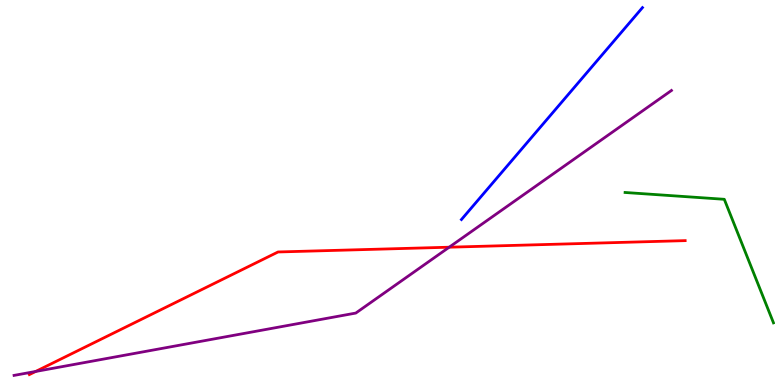[{'lines': ['blue', 'red'], 'intersections': []}, {'lines': ['green', 'red'], 'intersections': []}, {'lines': ['purple', 'red'], 'intersections': [{'x': 0.461, 'y': 0.352}, {'x': 5.8, 'y': 3.58}]}, {'lines': ['blue', 'green'], 'intersections': []}, {'lines': ['blue', 'purple'], 'intersections': []}, {'lines': ['green', 'purple'], 'intersections': []}]